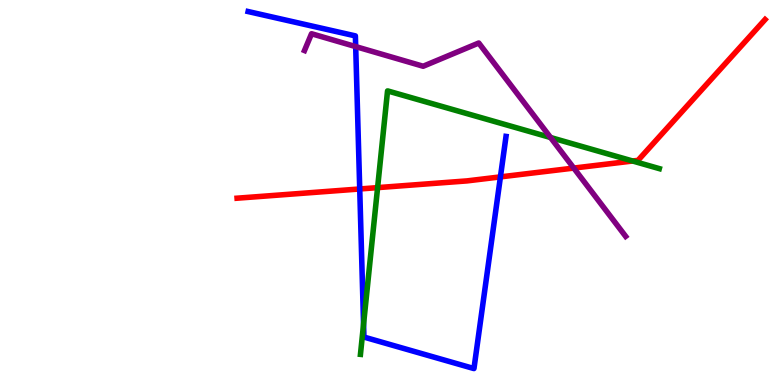[{'lines': ['blue', 'red'], 'intersections': [{'x': 4.64, 'y': 5.09}, {'x': 6.46, 'y': 5.41}]}, {'lines': ['green', 'red'], 'intersections': [{'x': 4.87, 'y': 5.13}, {'x': 8.16, 'y': 5.82}]}, {'lines': ['purple', 'red'], 'intersections': [{'x': 7.4, 'y': 5.63}]}, {'lines': ['blue', 'green'], 'intersections': [{'x': 4.69, 'y': 1.58}]}, {'lines': ['blue', 'purple'], 'intersections': [{'x': 4.59, 'y': 8.79}]}, {'lines': ['green', 'purple'], 'intersections': [{'x': 7.1, 'y': 6.43}]}]